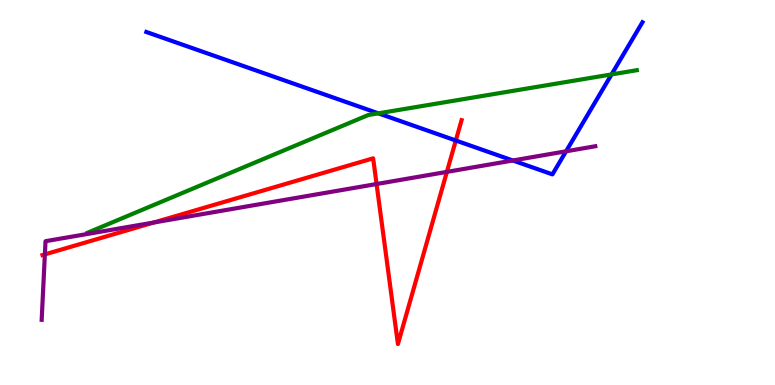[{'lines': ['blue', 'red'], 'intersections': [{'x': 5.88, 'y': 6.35}]}, {'lines': ['green', 'red'], 'intersections': []}, {'lines': ['purple', 'red'], 'intersections': [{'x': 0.579, 'y': 3.39}, {'x': 1.99, 'y': 4.22}, {'x': 4.86, 'y': 5.22}, {'x': 5.77, 'y': 5.54}]}, {'lines': ['blue', 'green'], 'intersections': [{'x': 4.88, 'y': 7.06}, {'x': 7.89, 'y': 8.07}]}, {'lines': ['blue', 'purple'], 'intersections': [{'x': 6.62, 'y': 5.83}, {'x': 7.3, 'y': 6.07}]}, {'lines': ['green', 'purple'], 'intersections': []}]